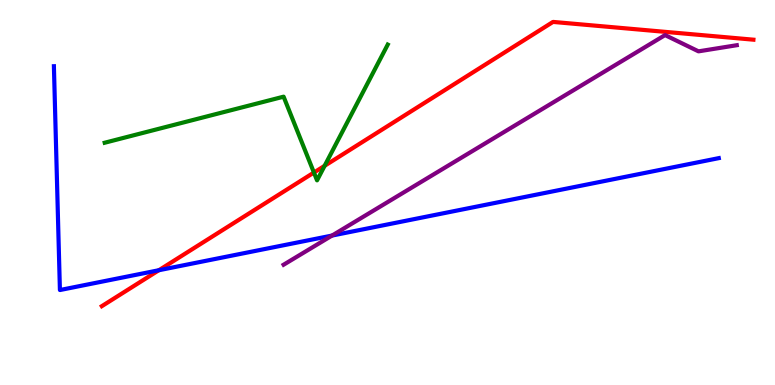[{'lines': ['blue', 'red'], 'intersections': [{'x': 2.05, 'y': 2.98}]}, {'lines': ['green', 'red'], 'intersections': [{'x': 4.05, 'y': 5.52}, {'x': 4.19, 'y': 5.69}]}, {'lines': ['purple', 'red'], 'intersections': []}, {'lines': ['blue', 'green'], 'intersections': []}, {'lines': ['blue', 'purple'], 'intersections': [{'x': 4.28, 'y': 3.88}]}, {'lines': ['green', 'purple'], 'intersections': []}]